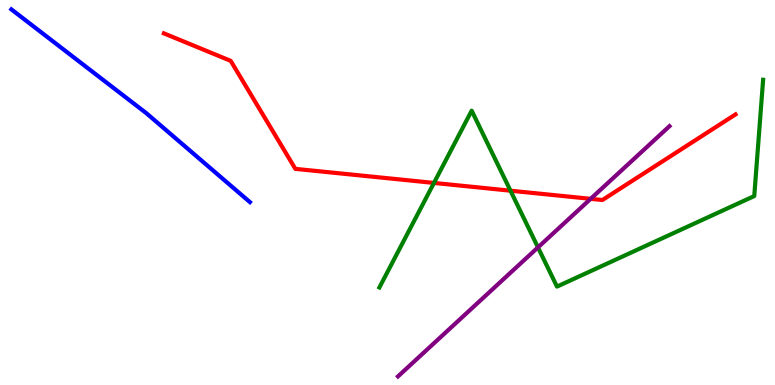[{'lines': ['blue', 'red'], 'intersections': []}, {'lines': ['green', 'red'], 'intersections': [{'x': 5.6, 'y': 5.25}, {'x': 6.59, 'y': 5.05}]}, {'lines': ['purple', 'red'], 'intersections': [{'x': 7.62, 'y': 4.84}]}, {'lines': ['blue', 'green'], 'intersections': []}, {'lines': ['blue', 'purple'], 'intersections': []}, {'lines': ['green', 'purple'], 'intersections': [{'x': 6.94, 'y': 3.57}]}]